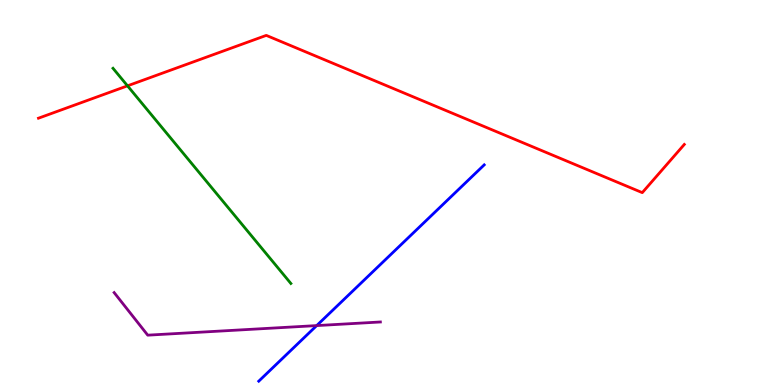[{'lines': ['blue', 'red'], 'intersections': []}, {'lines': ['green', 'red'], 'intersections': [{'x': 1.65, 'y': 7.77}]}, {'lines': ['purple', 'red'], 'intersections': []}, {'lines': ['blue', 'green'], 'intersections': []}, {'lines': ['blue', 'purple'], 'intersections': [{'x': 4.09, 'y': 1.54}]}, {'lines': ['green', 'purple'], 'intersections': []}]